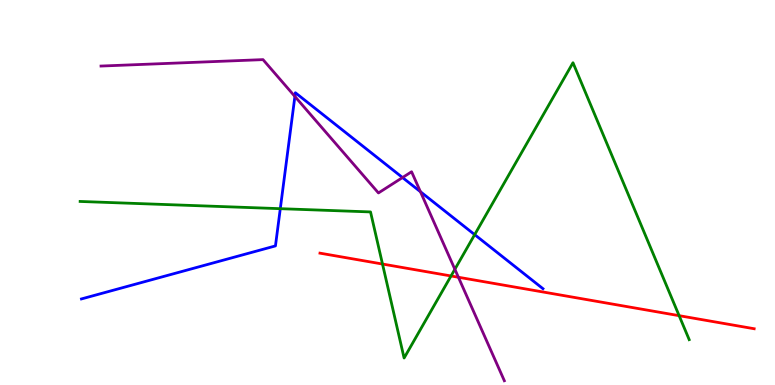[{'lines': ['blue', 'red'], 'intersections': []}, {'lines': ['green', 'red'], 'intersections': [{'x': 4.94, 'y': 3.14}, {'x': 5.82, 'y': 2.83}, {'x': 8.76, 'y': 1.8}]}, {'lines': ['purple', 'red'], 'intersections': [{'x': 5.91, 'y': 2.8}]}, {'lines': ['blue', 'green'], 'intersections': [{'x': 3.62, 'y': 4.58}, {'x': 6.12, 'y': 3.91}]}, {'lines': ['blue', 'purple'], 'intersections': [{'x': 3.81, 'y': 7.49}, {'x': 5.19, 'y': 5.39}, {'x': 5.43, 'y': 5.02}]}, {'lines': ['green', 'purple'], 'intersections': [{'x': 5.87, 'y': 3.01}]}]